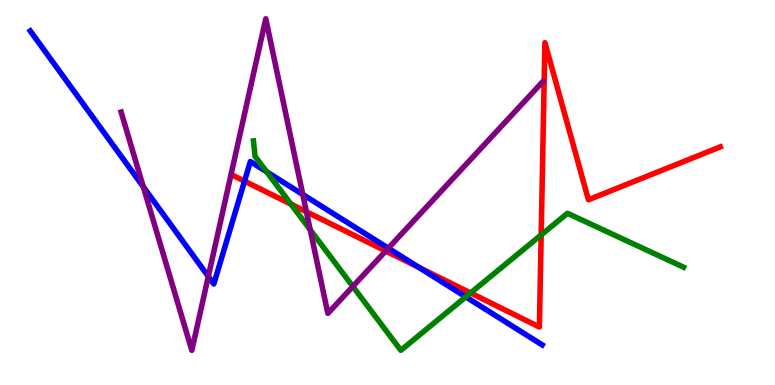[{'lines': ['blue', 'red'], 'intersections': [{'x': 3.16, 'y': 5.29}, {'x': 5.4, 'y': 3.06}]}, {'lines': ['green', 'red'], 'intersections': [{'x': 3.75, 'y': 4.7}, {'x': 6.07, 'y': 2.39}, {'x': 6.98, 'y': 3.9}]}, {'lines': ['purple', 'red'], 'intersections': [{'x': 3.95, 'y': 4.5}, {'x': 4.98, 'y': 3.48}]}, {'lines': ['blue', 'green'], 'intersections': [{'x': 3.44, 'y': 5.54}, {'x': 6.01, 'y': 2.29}]}, {'lines': ['blue', 'purple'], 'intersections': [{'x': 1.85, 'y': 5.15}, {'x': 2.69, 'y': 2.82}, {'x': 3.91, 'y': 4.95}, {'x': 5.01, 'y': 3.55}]}, {'lines': ['green', 'purple'], 'intersections': [{'x': 4.0, 'y': 4.03}, {'x': 4.55, 'y': 2.56}]}]